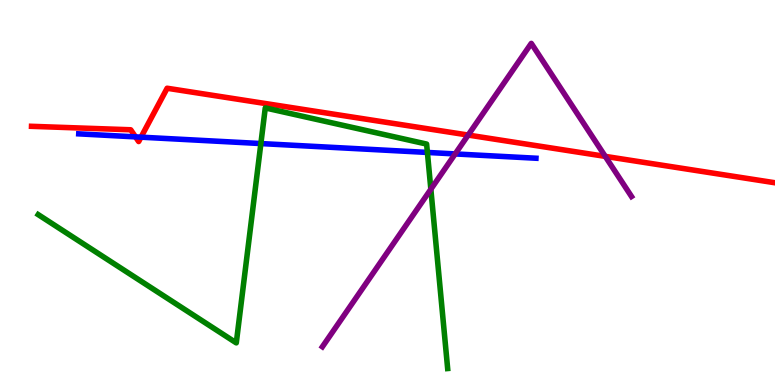[{'lines': ['blue', 'red'], 'intersections': [{'x': 1.75, 'y': 6.44}, {'x': 1.82, 'y': 6.44}]}, {'lines': ['green', 'red'], 'intersections': []}, {'lines': ['purple', 'red'], 'intersections': [{'x': 6.04, 'y': 6.49}, {'x': 7.81, 'y': 5.94}]}, {'lines': ['blue', 'green'], 'intersections': [{'x': 3.37, 'y': 6.27}, {'x': 5.51, 'y': 6.04}]}, {'lines': ['blue', 'purple'], 'intersections': [{'x': 5.87, 'y': 6.0}]}, {'lines': ['green', 'purple'], 'intersections': [{'x': 5.56, 'y': 5.08}]}]